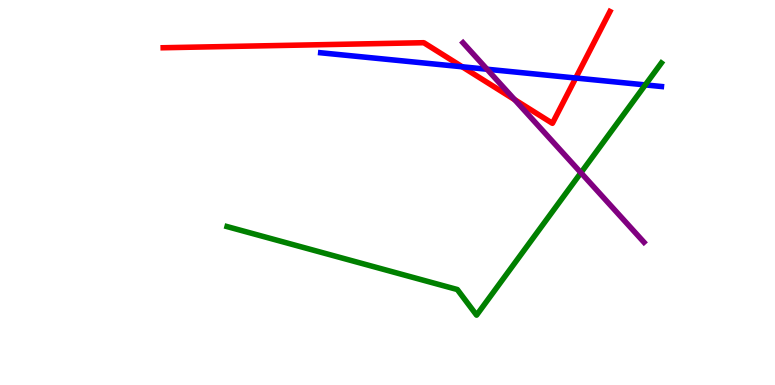[{'lines': ['blue', 'red'], 'intersections': [{'x': 5.96, 'y': 8.27}, {'x': 7.43, 'y': 7.97}]}, {'lines': ['green', 'red'], 'intersections': []}, {'lines': ['purple', 'red'], 'intersections': [{'x': 6.64, 'y': 7.41}]}, {'lines': ['blue', 'green'], 'intersections': [{'x': 8.33, 'y': 7.79}]}, {'lines': ['blue', 'purple'], 'intersections': [{'x': 6.28, 'y': 8.2}]}, {'lines': ['green', 'purple'], 'intersections': [{'x': 7.5, 'y': 5.51}]}]